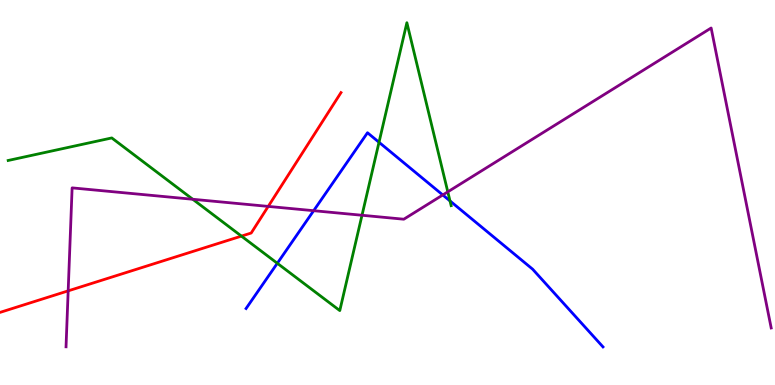[{'lines': ['blue', 'red'], 'intersections': []}, {'lines': ['green', 'red'], 'intersections': [{'x': 3.12, 'y': 3.87}]}, {'lines': ['purple', 'red'], 'intersections': [{'x': 0.88, 'y': 2.45}, {'x': 3.46, 'y': 4.64}]}, {'lines': ['blue', 'green'], 'intersections': [{'x': 3.58, 'y': 3.16}, {'x': 4.89, 'y': 6.3}, {'x': 5.81, 'y': 4.78}]}, {'lines': ['blue', 'purple'], 'intersections': [{'x': 4.05, 'y': 4.53}, {'x': 5.71, 'y': 4.94}]}, {'lines': ['green', 'purple'], 'intersections': [{'x': 2.49, 'y': 4.82}, {'x': 4.67, 'y': 4.41}, {'x': 5.78, 'y': 5.02}]}]